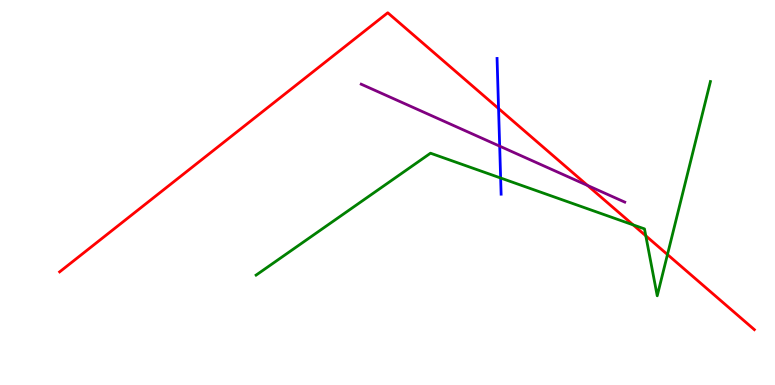[{'lines': ['blue', 'red'], 'intersections': [{'x': 6.43, 'y': 7.18}]}, {'lines': ['green', 'red'], 'intersections': [{'x': 8.17, 'y': 4.16}, {'x': 8.33, 'y': 3.88}, {'x': 8.61, 'y': 3.39}]}, {'lines': ['purple', 'red'], 'intersections': [{'x': 7.58, 'y': 5.18}]}, {'lines': ['blue', 'green'], 'intersections': [{'x': 6.46, 'y': 5.38}]}, {'lines': ['blue', 'purple'], 'intersections': [{'x': 6.45, 'y': 6.2}]}, {'lines': ['green', 'purple'], 'intersections': []}]